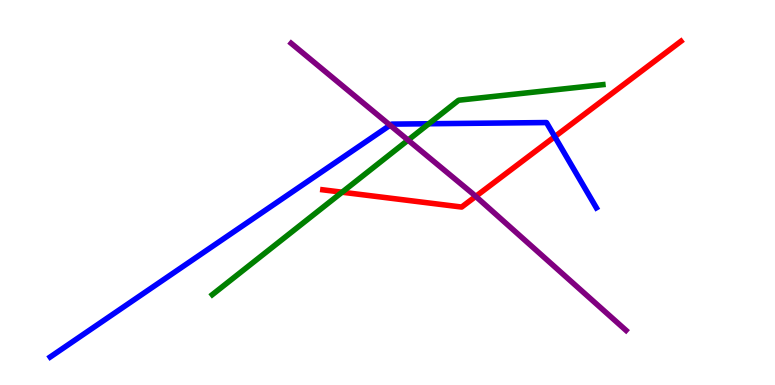[{'lines': ['blue', 'red'], 'intersections': [{'x': 7.16, 'y': 6.45}]}, {'lines': ['green', 'red'], 'intersections': [{'x': 4.41, 'y': 5.01}]}, {'lines': ['purple', 'red'], 'intersections': [{'x': 6.14, 'y': 4.9}]}, {'lines': ['blue', 'green'], 'intersections': [{'x': 5.53, 'y': 6.79}]}, {'lines': ['blue', 'purple'], 'intersections': [{'x': 5.03, 'y': 6.75}]}, {'lines': ['green', 'purple'], 'intersections': [{'x': 5.27, 'y': 6.36}]}]